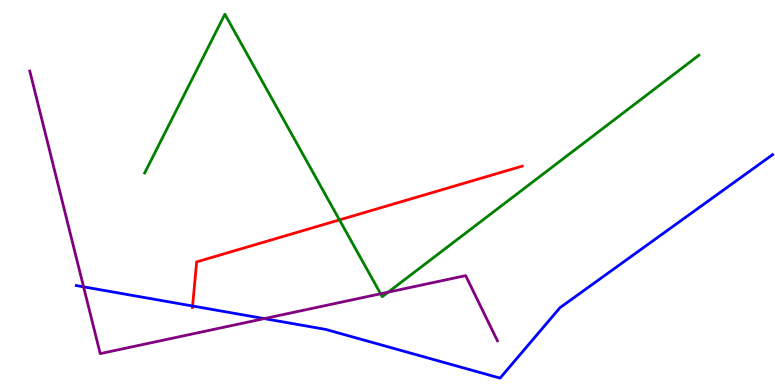[{'lines': ['blue', 'red'], 'intersections': [{'x': 2.49, 'y': 2.05}]}, {'lines': ['green', 'red'], 'intersections': [{'x': 4.38, 'y': 4.29}]}, {'lines': ['purple', 'red'], 'intersections': []}, {'lines': ['blue', 'green'], 'intersections': []}, {'lines': ['blue', 'purple'], 'intersections': [{'x': 1.08, 'y': 2.55}, {'x': 3.41, 'y': 1.72}]}, {'lines': ['green', 'purple'], 'intersections': [{'x': 4.91, 'y': 2.37}, {'x': 5.01, 'y': 2.41}]}]